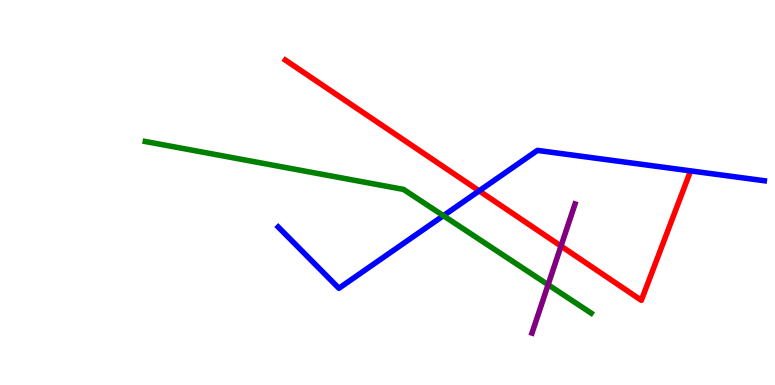[{'lines': ['blue', 'red'], 'intersections': [{'x': 6.18, 'y': 5.04}]}, {'lines': ['green', 'red'], 'intersections': []}, {'lines': ['purple', 'red'], 'intersections': [{'x': 7.24, 'y': 3.61}]}, {'lines': ['blue', 'green'], 'intersections': [{'x': 5.72, 'y': 4.4}]}, {'lines': ['blue', 'purple'], 'intersections': []}, {'lines': ['green', 'purple'], 'intersections': [{'x': 7.07, 'y': 2.6}]}]